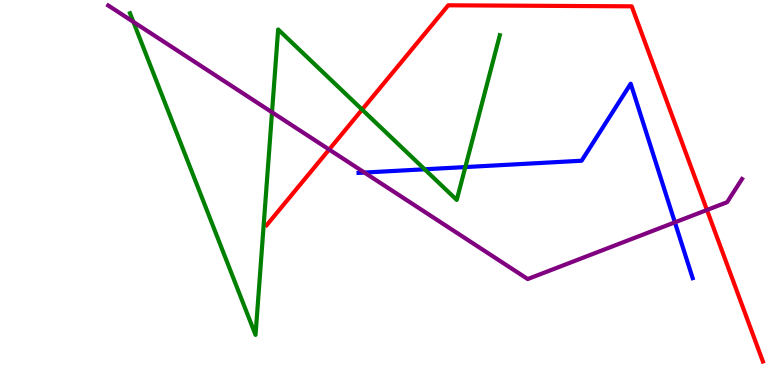[{'lines': ['blue', 'red'], 'intersections': []}, {'lines': ['green', 'red'], 'intersections': [{'x': 4.67, 'y': 7.15}]}, {'lines': ['purple', 'red'], 'intersections': [{'x': 4.25, 'y': 6.12}, {'x': 9.12, 'y': 4.55}]}, {'lines': ['blue', 'green'], 'intersections': [{'x': 5.48, 'y': 5.6}, {'x': 6.0, 'y': 5.66}]}, {'lines': ['blue', 'purple'], 'intersections': [{'x': 4.7, 'y': 5.52}, {'x': 8.71, 'y': 4.23}]}, {'lines': ['green', 'purple'], 'intersections': [{'x': 1.72, 'y': 9.43}, {'x': 3.51, 'y': 7.08}]}]